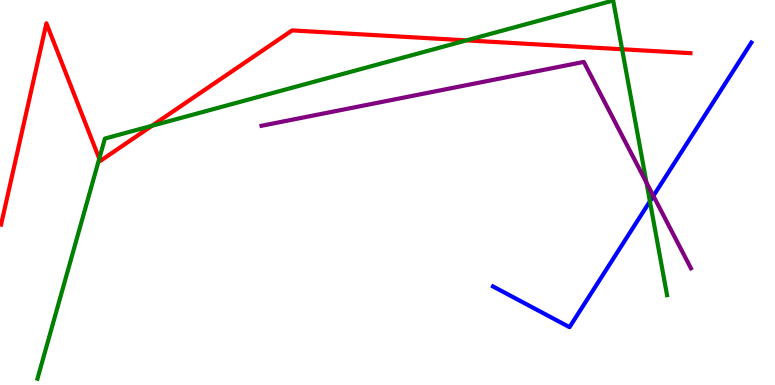[{'lines': ['blue', 'red'], 'intersections': []}, {'lines': ['green', 'red'], 'intersections': [{'x': 1.28, 'y': 5.88}, {'x': 1.96, 'y': 6.73}, {'x': 6.02, 'y': 8.95}, {'x': 8.03, 'y': 8.72}]}, {'lines': ['purple', 'red'], 'intersections': []}, {'lines': ['blue', 'green'], 'intersections': [{'x': 8.39, 'y': 4.77}]}, {'lines': ['blue', 'purple'], 'intersections': [{'x': 8.43, 'y': 4.91}]}, {'lines': ['green', 'purple'], 'intersections': [{'x': 8.34, 'y': 5.26}]}]